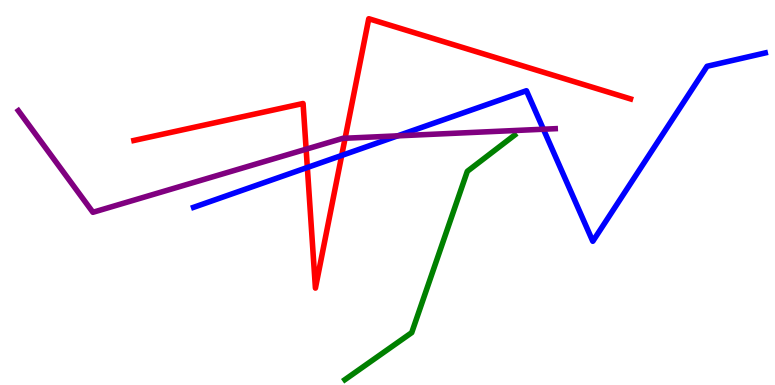[{'lines': ['blue', 'red'], 'intersections': [{'x': 3.97, 'y': 5.65}, {'x': 4.41, 'y': 5.96}]}, {'lines': ['green', 'red'], 'intersections': []}, {'lines': ['purple', 'red'], 'intersections': [{'x': 3.95, 'y': 6.12}, {'x': 4.45, 'y': 6.41}]}, {'lines': ['blue', 'green'], 'intersections': []}, {'lines': ['blue', 'purple'], 'intersections': [{'x': 5.13, 'y': 6.47}, {'x': 7.01, 'y': 6.64}]}, {'lines': ['green', 'purple'], 'intersections': []}]